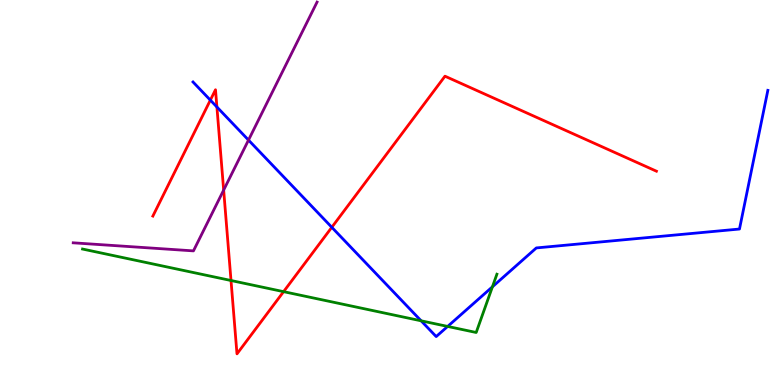[{'lines': ['blue', 'red'], 'intersections': [{'x': 2.71, 'y': 7.4}, {'x': 2.8, 'y': 7.22}, {'x': 4.28, 'y': 4.1}]}, {'lines': ['green', 'red'], 'intersections': [{'x': 2.98, 'y': 2.71}, {'x': 3.66, 'y': 2.42}]}, {'lines': ['purple', 'red'], 'intersections': [{'x': 2.89, 'y': 5.06}]}, {'lines': ['blue', 'green'], 'intersections': [{'x': 5.43, 'y': 1.67}, {'x': 5.78, 'y': 1.52}, {'x': 6.35, 'y': 2.55}]}, {'lines': ['blue', 'purple'], 'intersections': [{'x': 3.21, 'y': 6.36}]}, {'lines': ['green', 'purple'], 'intersections': []}]